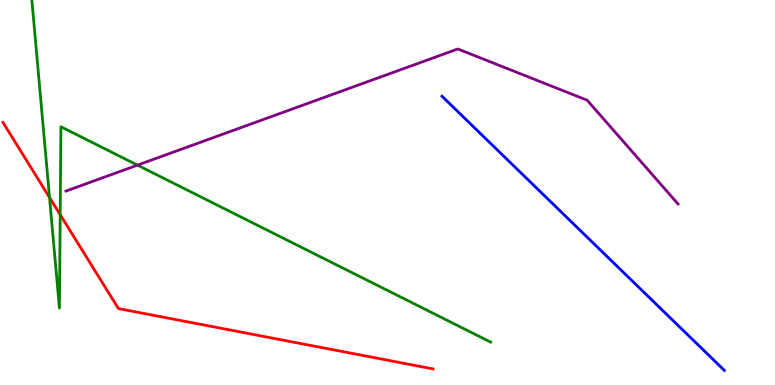[{'lines': ['blue', 'red'], 'intersections': []}, {'lines': ['green', 'red'], 'intersections': [{'x': 0.639, 'y': 4.87}, {'x': 0.777, 'y': 4.42}]}, {'lines': ['purple', 'red'], 'intersections': []}, {'lines': ['blue', 'green'], 'intersections': []}, {'lines': ['blue', 'purple'], 'intersections': []}, {'lines': ['green', 'purple'], 'intersections': [{'x': 1.77, 'y': 5.71}]}]